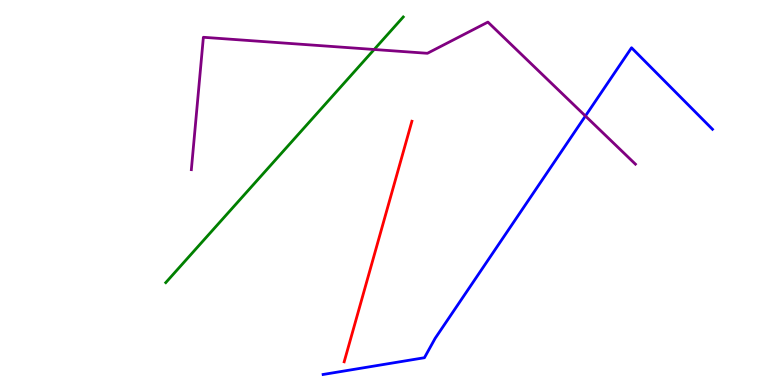[{'lines': ['blue', 'red'], 'intersections': []}, {'lines': ['green', 'red'], 'intersections': []}, {'lines': ['purple', 'red'], 'intersections': []}, {'lines': ['blue', 'green'], 'intersections': []}, {'lines': ['blue', 'purple'], 'intersections': [{'x': 7.55, 'y': 6.99}]}, {'lines': ['green', 'purple'], 'intersections': [{'x': 4.83, 'y': 8.71}]}]